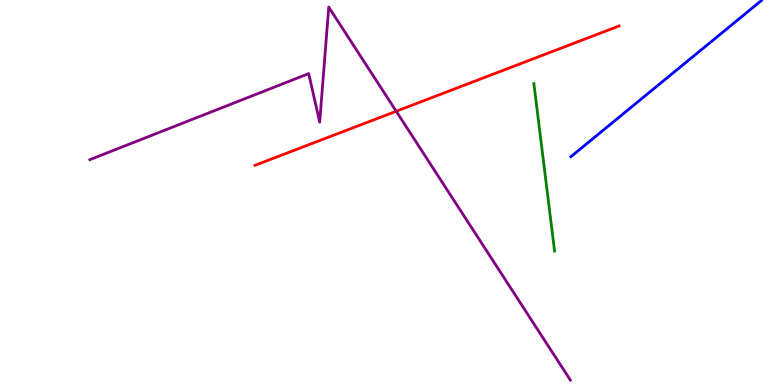[{'lines': ['blue', 'red'], 'intersections': []}, {'lines': ['green', 'red'], 'intersections': []}, {'lines': ['purple', 'red'], 'intersections': [{'x': 5.11, 'y': 7.11}]}, {'lines': ['blue', 'green'], 'intersections': []}, {'lines': ['blue', 'purple'], 'intersections': []}, {'lines': ['green', 'purple'], 'intersections': []}]